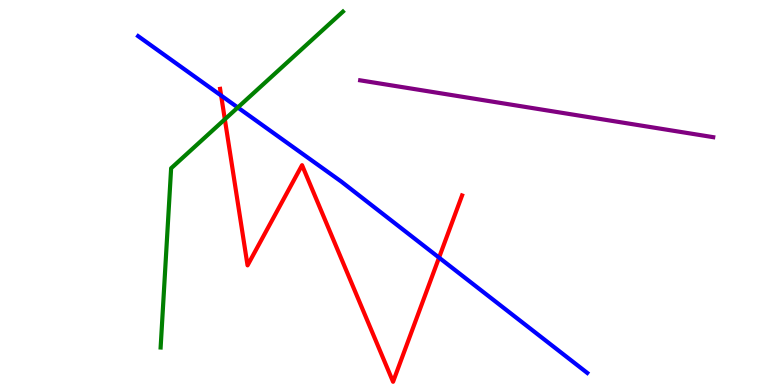[{'lines': ['blue', 'red'], 'intersections': [{'x': 2.85, 'y': 7.52}, {'x': 5.67, 'y': 3.31}]}, {'lines': ['green', 'red'], 'intersections': [{'x': 2.9, 'y': 6.9}]}, {'lines': ['purple', 'red'], 'intersections': []}, {'lines': ['blue', 'green'], 'intersections': [{'x': 3.07, 'y': 7.21}]}, {'lines': ['blue', 'purple'], 'intersections': []}, {'lines': ['green', 'purple'], 'intersections': []}]